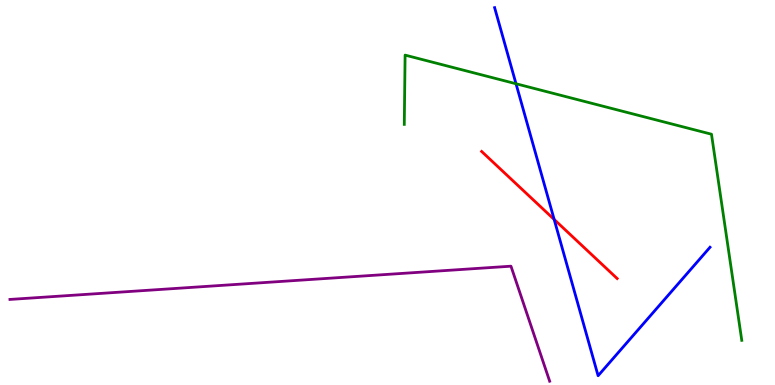[{'lines': ['blue', 'red'], 'intersections': [{'x': 7.15, 'y': 4.3}]}, {'lines': ['green', 'red'], 'intersections': []}, {'lines': ['purple', 'red'], 'intersections': []}, {'lines': ['blue', 'green'], 'intersections': [{'x': 6.66, 'y': 7.82}]}, {'lines': ['blue', 'purple'], 'intersections': []}, {'lines': ['green', 'purple'], 'intersections': []}]